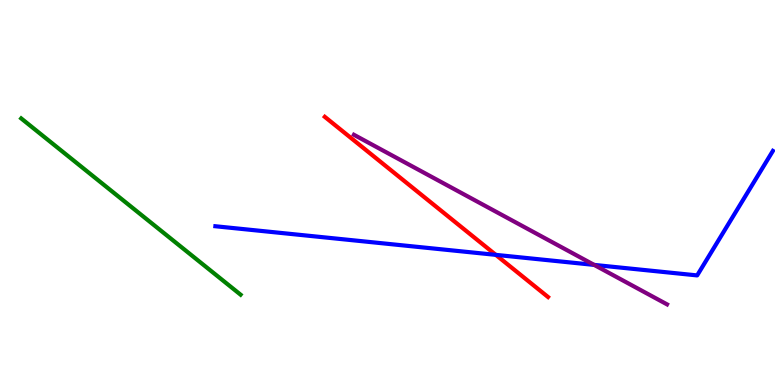[{'lines': ['blue', 'red'], 'intersections': [{'x': 6.4, 'y': 3.38}]}, {'lines': ['green', 'red'], 'intersections': []}, {'lines': ['purple', 'red'], 'intersections': []}, {'lines': ['blue', 'green'], 'intersections': []}, {'lines': ['blue', 'purple'], 'intersections': [{'x': 7.67, 'y': 3.12}]}, {'lines': ['green', 'purple'], 'intersections': []}]